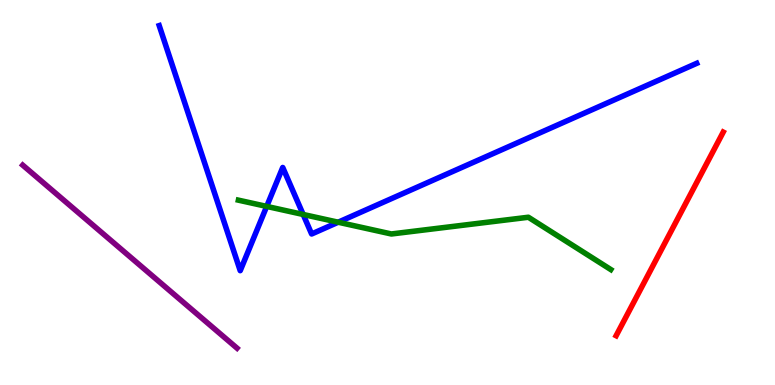[{'lines': ['blue', 'red'], 'intersections': []}, {'lines': ['green', 'red'], 'intersections': []}, {'lines': ['purple', 'red'], 'intersections': []}, {'lines': ['blue', 'green'], 'intersections': [{'x': 3.44, 'y': 4.64}, {'x': 3.91, 'y': 4.43}, {'x': 4.36, 'y': 4.23}]}, {'lines': ['blue', 'purple'], 'intersections': []}, {'lines': ['green', 'purple'], 'intersections': []}]